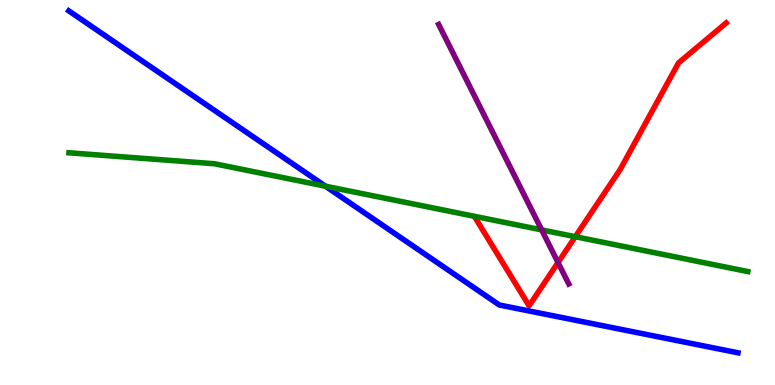[{'lines': ['blue', 'red'], 'intersections': []}, {'lines': ['green', 'red'], 'intersections': [{'x': 7.42, 'y': 3.85}]}, {'lines': ['purple', 'red'], 'intersections': [{'x': 7.2, 'y': 3.18}]}, {'lines': ['blue', 'green'], 'intersections': [{'x': 4.2, 'y': 5.16}]}, {'lines': ['blue', 'purple'], 'intersections': []}, {'lines': ['green', 'purple'], 'intersections': [{'x': 6.99, 'y': 4.03}]}]